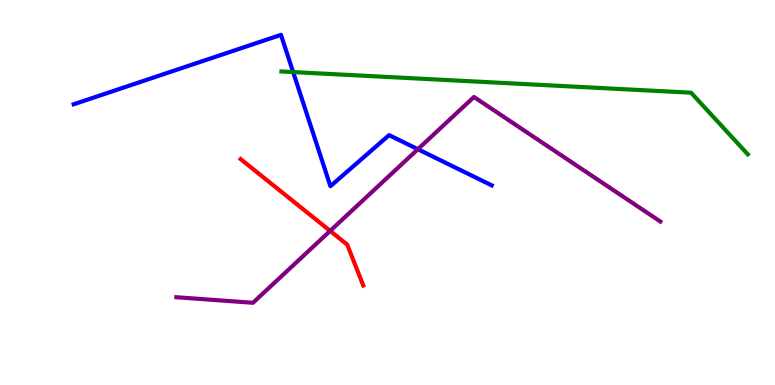[{'lines': ['blue', 'red'], 'intersections': []}, {'lines': ['green', 'red'], 'intersections': []}, {'lines': ['purple', 'red'], 'intersections': [{'x': 4.26, 'y': 4.0}]}, {'lines': ['blue', 'green'], 'intersections': [{'x': 3.78, 'y': 8.13}]}, {'lines': ['blue', 'purple'], 'intersections': [{'x': 5.39, 'y': 6.12}]}, {'lines': ['green', 'purple'], 'intersections': []}]